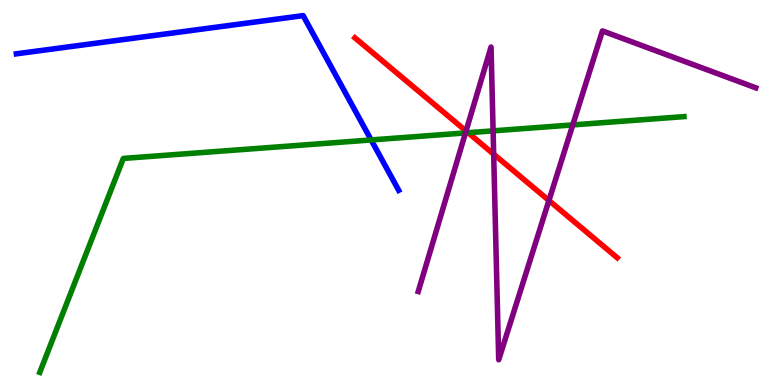[{'lines': ['blue', 'red'], 'intersections': []}, {'lines': ['green', 'red'], 'intersections': [{'x': 6.04, 'y': 6.55}]}, {'lines': ['purple', 'red'], 'intersections': [{'x': 6.01, 'y': 6.6}, {'x': 6.37, 'y': 6.0}, {'x': 7.08, 'y': 4.79}]}, {'lines': ['blue', 'green'], 'intersections': [{'x': 4.79, 'y': 6.36}]}, {'lines': ['blue', 'purple'], 'intersections': []}, {'lines': ['green', 'purple'], 'intersections': [{'x': 6.01, 'y': 6.55}, {'x': 6.36, 'y': 6.6}, {'x': 7.39, 'y': 6.76}]}]